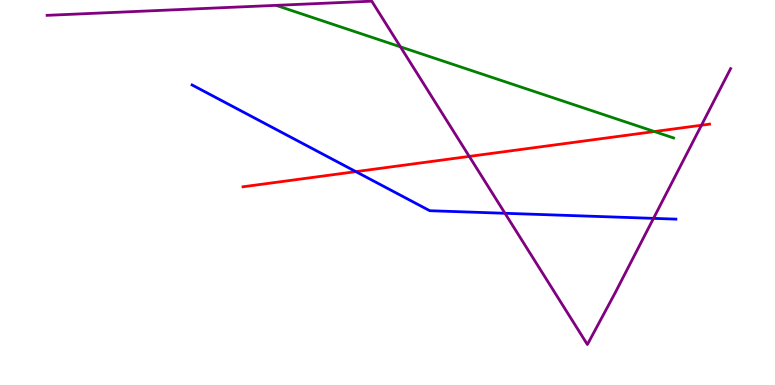[{'lines': ['blue', 'red'], 'intersections': [{'x': 4.59, 'y': 5.54}]}, {'lines': ['green', 'red'], 'intersections': [{'x': 8.44, 'y': 6.58}]}, {'lines': ['purple', 'red'], 'intersections': [{'x': 6.05, 'y': 5.94}, {'x': 9.05, 'y': 6.75}]}, {'lines': ['blue', 'green'], 'intersections': []}, {'lines': ['blue', 'purple'], 'intersections': [{'x': 6.52, 'y': 4.46}, {'x': 8.43, 'y': 4.33}]}, {'lines': ['green', 'purple'], 'intersections': [{'x': 5.17, 'y': 8.78}]}]